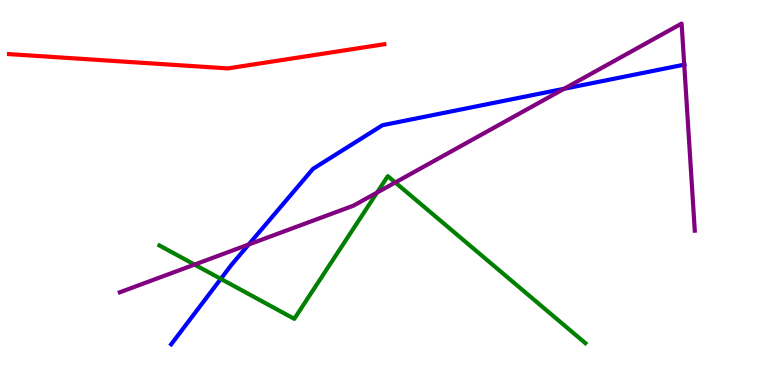[{'lines': ['blue', 'red'], 'intersections': []}, {'lines': ['green', 'red'], 'intersections': []}, {'lines': ['purple', 'red'], 'intersections': []}, {'lines': ['blue', 'green'], 'intersections': [{'x': 2.85, 'y': 2.76}]}, {'lines': ['blue', 'purple'], 'intersections': [{'x': 3.21, 'y': 3.65}, {'x': 7.28, 'y': 7.69}, {'x': 8.83, 'y': 8.32}]}, {'lines': ['green', 'purple'], 'intersections': [{'x': 2.51, 'y': 3.13}, {'x': 4.87, 'y': 5.0}, {'x': 5.1, 'y': 5.26}]}]